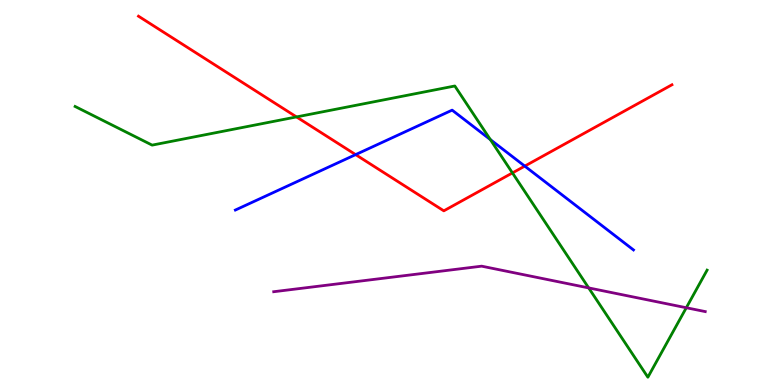[{'lines': ['blue', 'red'], 'intersections': [{'x': 4.59, 'y': 5.98}, {'x': 6.77, 'y': 5.69}]}, {'lines': ['green', 'red'], 'intersections': [{'x': 3.83, 'y': 6.96}, {'x': 6.61, 'y': 5.51}]}, {'lines': ['purple', 'red'], 'intersections': []}, {'lines': ['blue', 'green'], 'intersections': [{'x': 6.33, 'y': 6.37}]}, {'lines': ['blue', 'purple'], 'intersections': []}, {'lines': ['green', 'purple'], 'intersections': [{'x': 7.6, 'y': 2.52}, {'x': 8.86, 'y': 2.01}]}]